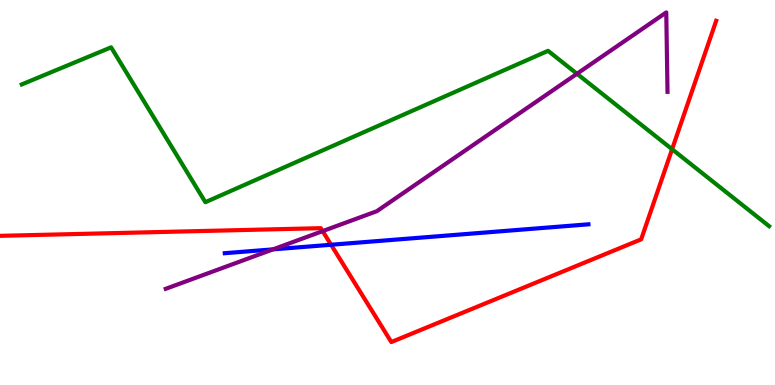[{'lines': ['blue', 'red'], 'intersections': [{'x': 4.27, 'y': 3.64}]}, {'lines': ['green', 'red'], 'intersections': [{'x': 8.67, 'y': 6.12}]}, {'lines': ['purple', 'red'], 'intersections': [{'x': 4.16, 'y': 4.0}]}, {'lines': ['blue', 'green'], 'intersections': []}, {'lines': ['blue', 'purple'], 'intersections': [{'x': 3.52, 'y': 3.52}]}, {'lines': ['green', 'purple'], 'intersections': [{'x': 7.44, 'y': 8.08}]}]